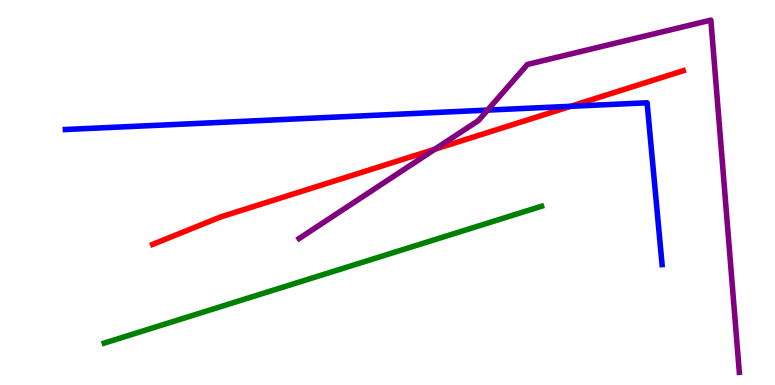[{'lines': ['blue', 'red'], 'intersections': [{'x': 7.36, 'y': 7.24}]}, {'lines': ['green', 'red'], 'intersections': []}, {'lines': ['purple', 'red'], 'intersections': [{'x': 5.61, 'y': 6.12}]}, {'lines': ['blue', 'green'], 'intersections': []}, {'lines': ['blue', 'purple'], 'intersections': [{'x': 6.29, 'y': 7.14}]}, {'lines': ['green', 'purple'], 'intersections': []}]